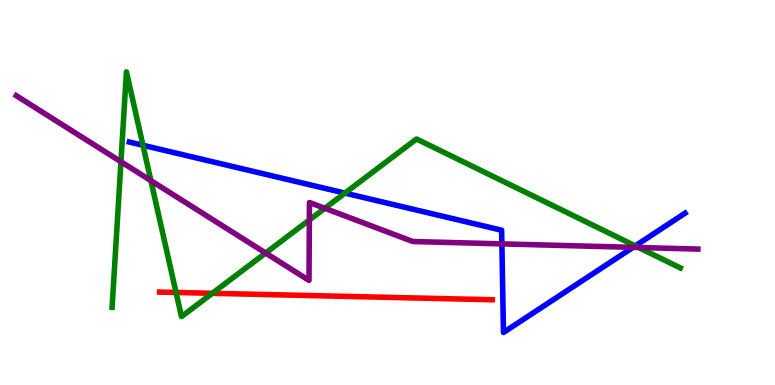[{'lines': ['blue', 'red'], 'intersections': []}, {'lines': ['green', 'red'], 'intersections': [{'x': 2.27, 'y': 2.4}, {'x': 2.74, 'y': 2.38}]}, {'lines': ['purple', 'red'], 'intersections': []}, {'lines': ['blue', 'green'], 'intersections': [{'x': 1.84, 'y': 6.23}, {'x': 4.45, 'y': 4.98}, {'x': 8.2, 'y': 3.61}]}, {'lines': ['blue', 'purple'], 'intersections': [{'x': 6.48, 'y': 3.67}, {'x': 8.17, 'y': 3.58}]}, {'lines': ['green', 'purple'], 'intersections': [{'x': 1.56, 'y': 5.8}, {'x': 1.95, 'y': 5.31}, {'x': 3.43, 'y': 3.43}, {'x': 3.99, 'y': 4.29}, {'x': 4.19, 'y': 4.59}, {'x': 8.24, 'y': 3.57}]}]